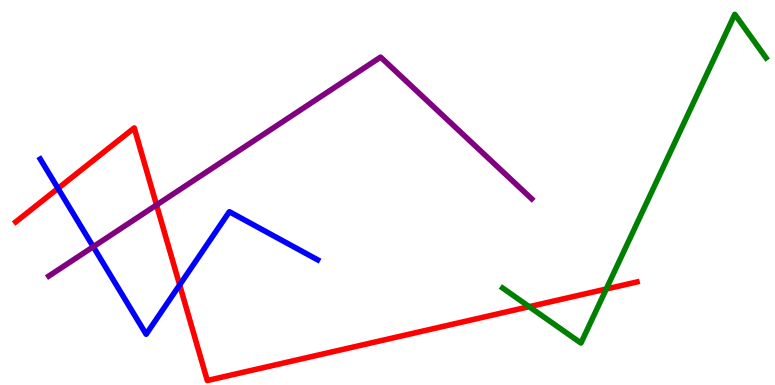[{'lines': ['blue', 'red'], 'intersections': [{'x': 0.748, 'y': 5.11}, {'x': 2.32, 'y': 2.6}]}, {'lines': ['green', 'red'], 'intersections': [{'x': 6.83, 'y': 2.03}, {'x': 7.82, 'y': 2.49}]}, {'lines': ['purple', 'red'], 'intersections': [{'x': 2.02, 'y': 4.68}]}, {'lines': ['blue', 'green'], 'intersections': []}, {'lines': ['blue', 'purple'], 'intersections': [{'x': 1.2, 'y': 3.59}]}, {'lines': ['green', 'purple'], 'intersections': []}]